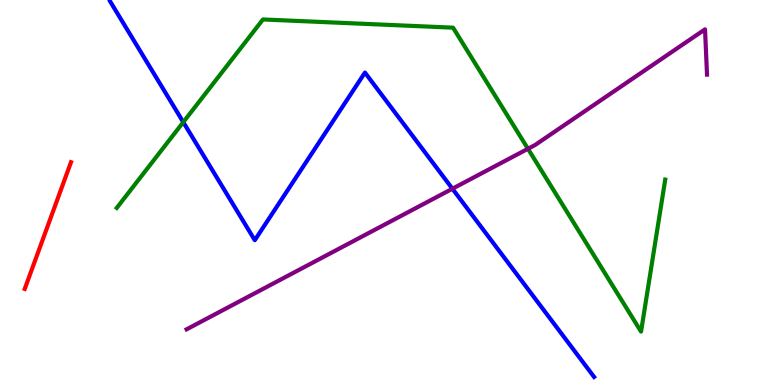[{'lines': ['blue', 'red'], 'intersections': []}, {'lines': ['green', 'red'], 'intersections': []}, {'lines': ['purple', 'red'], 'intersections': []}, {'lines': ['blue', 'green'], 'intersections': [{'x': 2.37, 'y': 6.83}]}, {'lines': ['blue', 'purple'], 'intersections': [{'x': 5.84, 'y': 5.1}]}, {'lines': ['green', 'purple'], 'intersections': [{'x': 6.81, 'y': 6.14}]}]